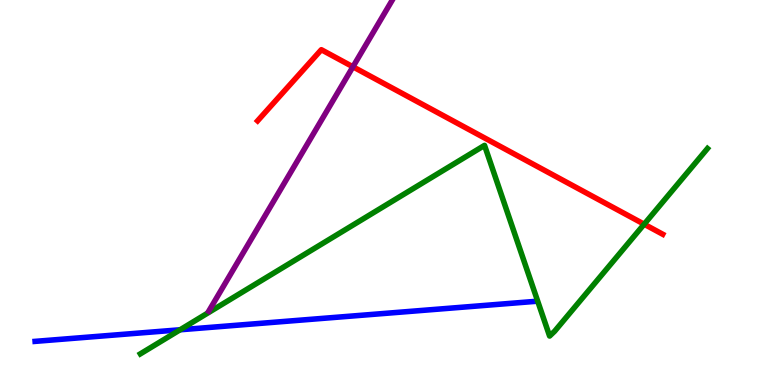[{'lines': ['blue', 'red'], 'intersections': []}, {'lines': ['green', 'red'], 'intersections': [{'x': 8.31, 'y': 4.18}]}, {'lines': ['purple', 'red'], 'intersections': [{'x': 4.55, 'y': 8.27}]}, {'lines': ['blue', 'green'], 'intersections': [{'x': 2.32, 'y': 1.43}]}, {'lines': ['blue', 'purple'], 'intersections': []}, {'lines': ['green', 'purple'], 'intersections': []}]